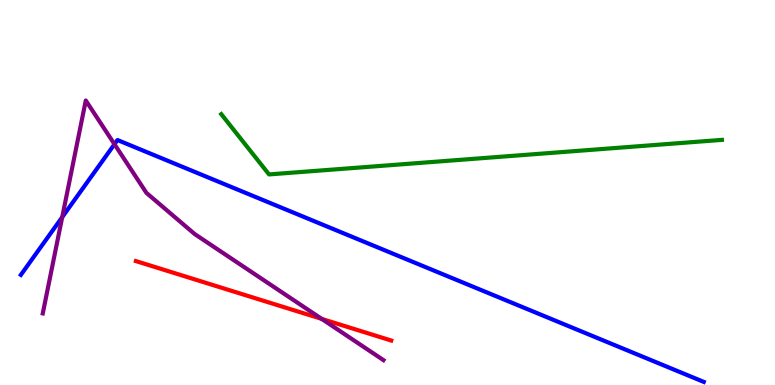[{'lines': ['blue', 'red'], 'intersections': []}, {'lines': ['green', 'red'], 'intersections': []}, {'lines': ['purple', 'red'], 'intersections': [{'x': 4.15, 'y': 1.72}]}, {'lines': ['blue', 'green'], 'intersections': []}, {'lines': ['blue', 'purple'], 'intersections': [{'x': 0.803, 'y': 4.36}, {'x': 1.48, 'y': 6.25}]}, {'lines': ['green', 'purple'], 'intersections': []}]